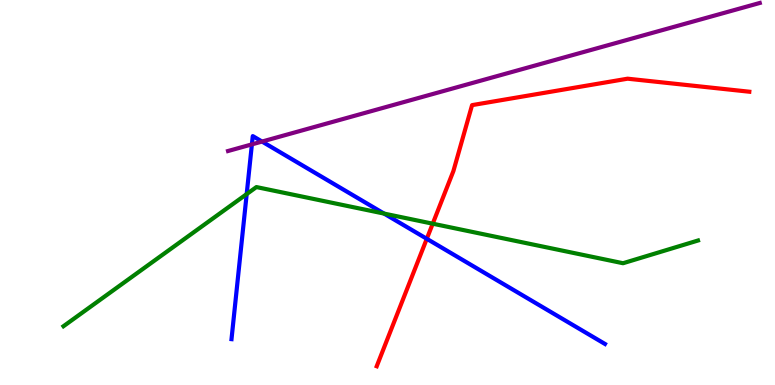[{'lines': ['blue', 'red'], 'intersections': [{'x': 5.51, 'y': 3.8}]}, {'lines': ['green', 'red'], 'intersections': [{'x': 5.58, 'y': 4.19}]}, {'lines': ['purple', 'red'], 'intersections': []}, {'lines': ['blue', 'green'], 'intersections': [{'x': 3.18, 'y': 4.96}, {'x': 4.96, 'y': 4.45}]}, {'lines': ['blue', 'purple'], 'intersections': [{'x': 3.25, 'y': 6.25}, {'x': 3.38, 'y': 6.32}]}, {'lines': ['green', 'purple'], 'intersections': []}]